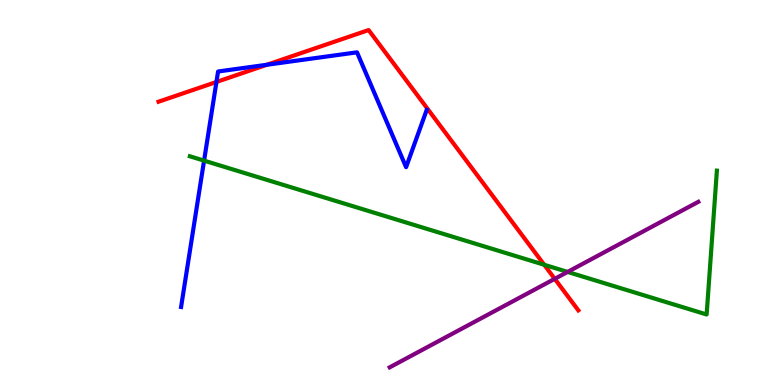[{'lines': ['blue', 'red'], 'intersections': [{'x': 2.79, 'y': 7.87}, {'x': 3.44, 'y': 8.32}]}, {'lines': ['green', 'red'], 'intersections': [{'x': 7.02, 'y': 3.12}]}, {'lines': ['purple', 'red'], 'intersections': [{'x': 7.16, 'y': 2.76}]}, {'lines': ['blue', 'green'], 'intersections': [{'x': 2.63, 'y': 5.83}]}, {'lines': ['blue', 'purple'], 'intersections': []}, {'lines': ['green', 'purple'], 'intersections': [{'x': 7.32, 'y': 2.94}]}]